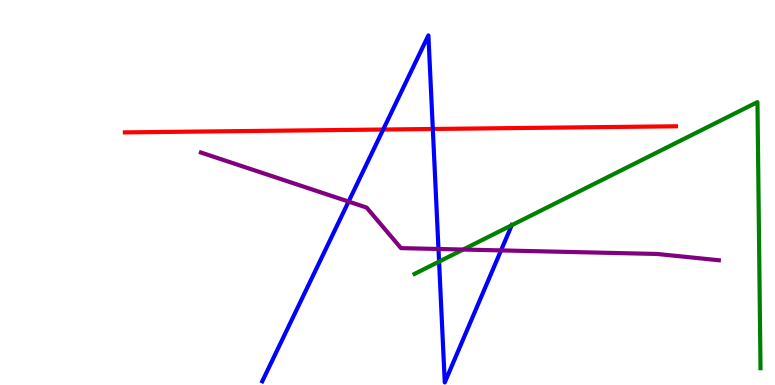[{'lines': ['blue', 'red'], 'intersections': [{'x': 4.94, 'y': 6.64}, {'x': 5.58, 'y': 6.65}]}, {'lines': ['green', 'red'], 'intersections': []}, {'lines': ['purple', 'red'], 'intersections': []}, {'lines': ['blue', 'green'], 'intersections': [{'x': 5.67, 'y': 3.2}, {'x': 6.6, 'y': 4.15}]}, {'lines': ['blue', 'purple'], 'intersections': [{'x': 4.5, 'y': 4.76}, {'x': 5.66, 'y': 3.53}, {'x': 6.46, 'y': 3.5}]}, {'lines': ['green', 'purple'], 'intersections': [{'x': 5.98, 'y': 3.52}]}]